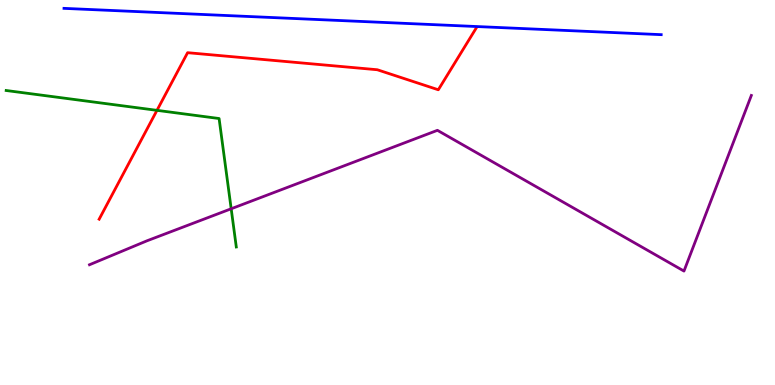[{'lines': ['blue', 'red'], 'intersections': []}, {'lines': ['green', 'red'], 'intersections': [{'x': 2.03, 'y': 7.13}]}, {'lines': ['purple', 'red'], 'intersections': []}, {'lines': ['blue', 'green'], 'intersections': []}, {'lines': ['blue', 'purple'], 'intersections': []}, {'lines': ['green', 'purple'], 'intersections': [{'x': 2.98, 'y': 4.58}]}]